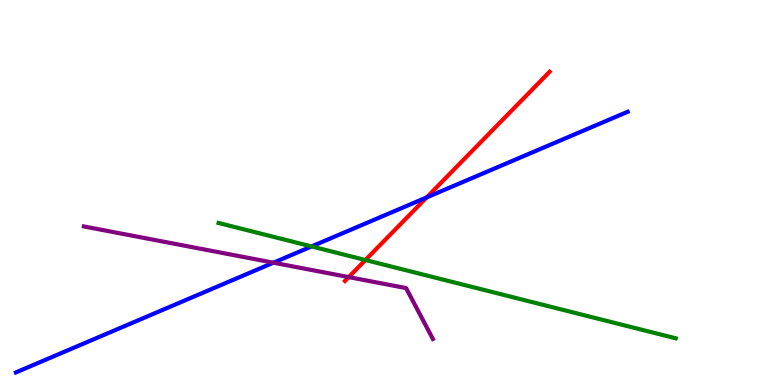[{'lines': ['blue', 'red'], 'intersections': [{'x': 5.51, 'y': 4.87}]}, {'lines': ['green', 'red'], 'intersections': [{'x': 4.72, 'y': 3.25}]}, {'lines': ['purple', 'red'], 'intersections': [{'x': 4.5, 'y': 2.8}]}, {'lines': ['blue', 'green'], 'intersections': [{'x': 4.02, 'y': 3.6}]}, {'lines': ['blue', 'purple'], 'intersections': [{'x': 3.53, 'y': 3.18}]}, {'lines': ['green', 'purple'], 'intersections': []}]